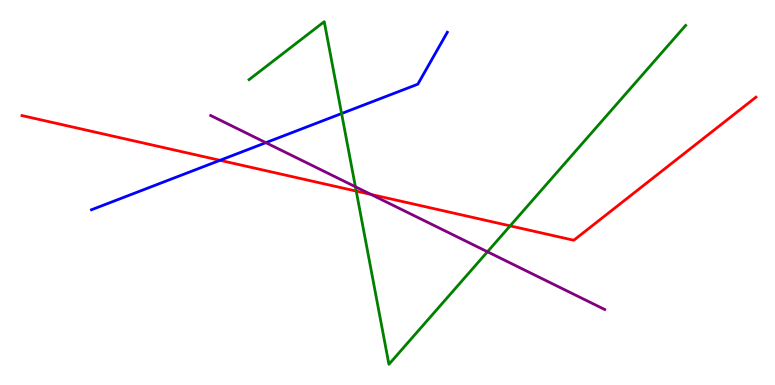[{'lines': ['blue', 'red'], 'intersections': [{'x': 2.84, 'y': 5.84}]}, {'lines': ['green', 'red'], 'intersections': [{'x': 4.6, 'y': 5.04}, {'x': 6.58, 'y': 4.13}]}, {'lines': ['purple', 'red'], 'intersections': [{'x': 4.79, 'y': 4.95}]}, {'lines': ['blue', 'green'], 'intersections': [{'x': 4.41, 'y': 7.05}]}, {'lines': ['blue', 'purple'], 'intersections': [{'x': 3.43, 'y': 6.29}]}, {'lines': ['green', 'purple'], 'intersections': [{'x': 4.59, 'y': 5.15}, {'x': 6.29, 'y': 3.46}]}]